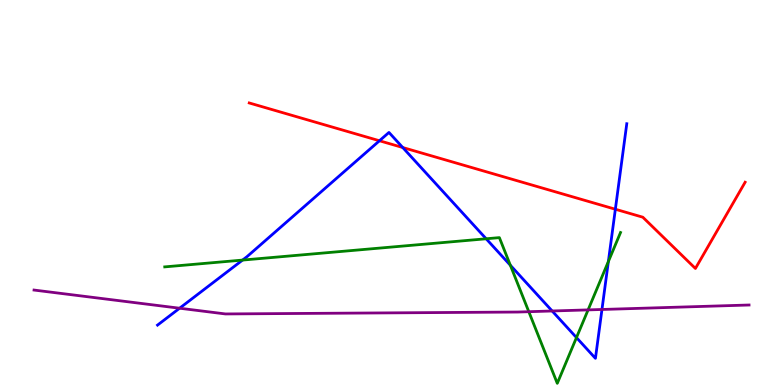[{'lines': ['blue', 'red'], 'intersections': [{'x': 4.9, 'y': 6.34}, {'x': 5.2, 'y': 6.17}, {'x': 7.94, 'y': 4.57}]}, {'lines': ['green', 'red'], 'intersections': []}, {'lines': ['purple', 'red'], 'intersections': []}, {'lines': ['blue', 'green'], 'intersections': [{'x': 3.13, 'y': 3.24}, {'x': 6.27, 'y': 3.8}, {'x': 6.59, 'y': 3.11}, {'x': 7.44, 'y': 1.23}, {'x': 7.85, 'y': 3.21}]}, {'lines': ['blue', 'purple'], 'intersections': [{'x': 2.32, 'y': 1.99}, {'x': 7.12, 'y': 1.92}, {'x': 7.77, 'y': 1.96}]}, {'lines': ['green', 'purple'], 'intersections': [{'x': 6.82, 'y': 1.9}, {'x': 7.59, 'y': 1.95}]}]